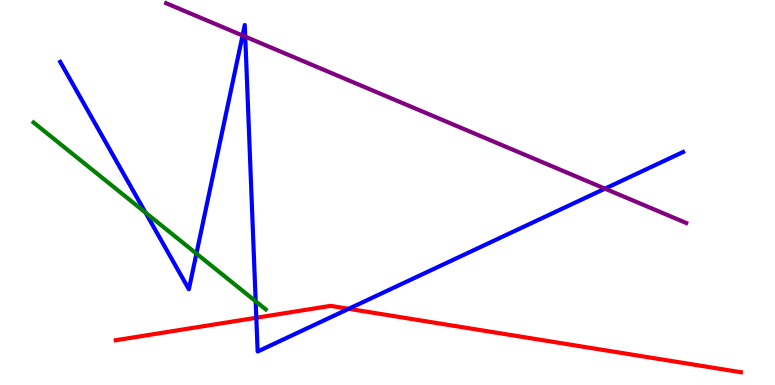[{'lines': ['blue', 'red'], 'intersections': [{'x': 3.31, 'y': 1.75}, {'x': 4.5, 'y': 1.98}]}, {'lines': ['green', 'red'], 'intersections': []}, {'lines': ['purple', 'red'], 'intersections': []}, {'lines': ['blue', 'green'], 'intersections': [{'x': 1.88, 'y': 4.48}, {'x': 2.53, 'y': 3.41}, {'x': 3.3, 'y': 2.17}]}, {'lines': ['blue', 'purple'], 'intersections': [{'x': 3.13, 'y': 9.08}, {'x': 3.16, 'y': 9.05}, {'x': 7.81, 'y': 5.1}]}, {'lines': ['green', 'purple'], 'intersections': []}]